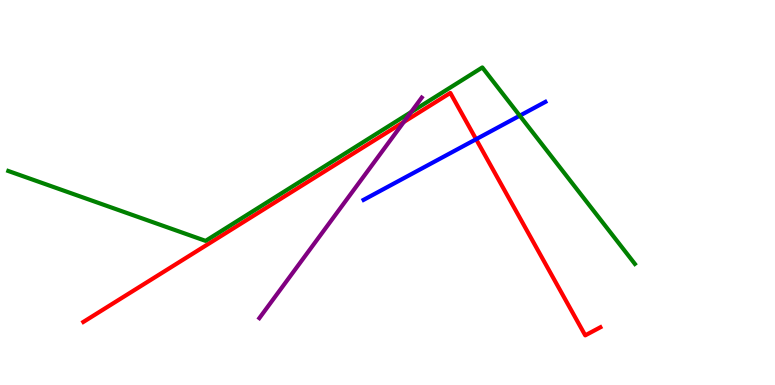[{'lines': ['blue', 'red'], 'intersections': [{'x': 6.14, 'y': 6.38}]}, {'lines': ['green', 'red'], 'intersections': []}, {'lines': ['purple', 'red'], 'intersections': [{'x': 5.21, 'y': 6.83}]}, {'lines': ['blue', 'green'], 'intersections': [{'x': 6.71, 'y': 7.0}]}, {'lines': ['blue', 'purple'], 'intersections': []}, {'lines': ['green', 'purple'], 'intersections': [{'x': 5.3, 'y': 7.09}]}]